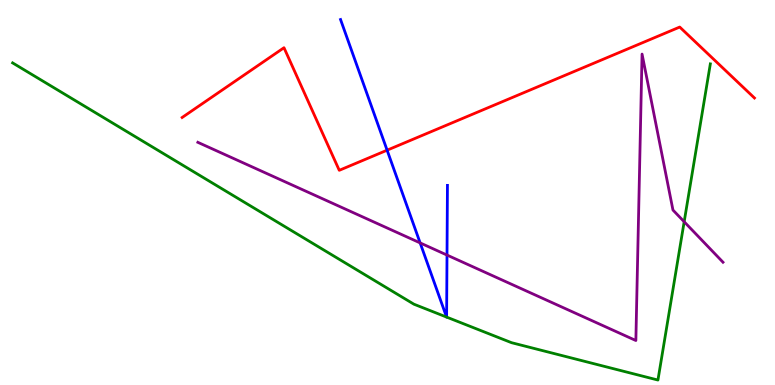[{'lines': ['blue', 'red'], 'intersections': [{'x': 4.99, 'y': 6.1}]}, {'lines': ['green', 'red'], 'intersections': []}, {'lines': ['purple', 'red'], 'intersections': []}, {'lines': ['blue', 'green'], 'intersections': [{'x': 5.76, 'y': 1.76}, {'x': 5.76, 'y': 1.76}]}, {'lines': ['blue', 'purple'], 'intersections': [{'x': 5.42, 'y': 3.69}, {'x': 5.77, 'y': 3.37}]}, {'lines': ['green', 'purple'], 'intersections': [{'x': 8.83, 'y': 4.24}]}]